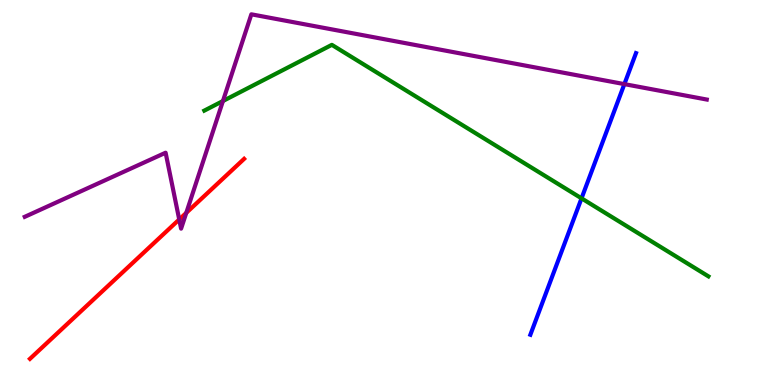[{'lines': ['blue', 'red'], 'intersections': []}, {'lines': ['green', 'red'], 'intersections': []}, {'lines': ['purple', 'red'], 'intersections': [{'x': 2.31, 'y': 4.3}, {'x': 2.4, 'y': 4.47}]}, {'lines': ['blue', 'green'], 'intersections': [{'x': 7.5, 'y': 4.85}]}, {'lines': ['blue', 'purple'], 'intersections': [{'x': 8.06, 'y': 7.82}]}, {'lines': ['green', 'purple'], 'intersections': [{'x': 2.88, 'y': 7.38}]}]